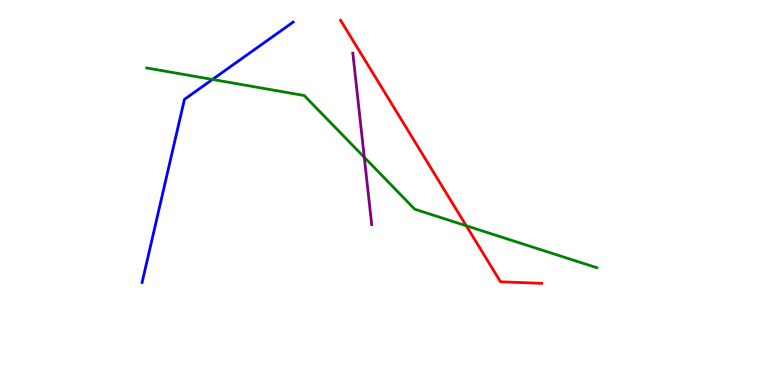[{'lines': ['blue', 'red'], 'intersections': []}, {'lines': ['green', 'red'], 'intersections': [{'x': 6.02, 'y': 4.14}]}, {'lines': ['purple', 'red'], 'intersections': []}, {'lines': ['blue', 'green'], 'intersections': [{'x': 2.74, 'y': 7.94}]}, {'lines': ['blue', 'purple'], 'intersections': []}, {'lines': ['green', 'purple'], 'intersections': [{'x': 4.7, 'y': 5.91}]}]